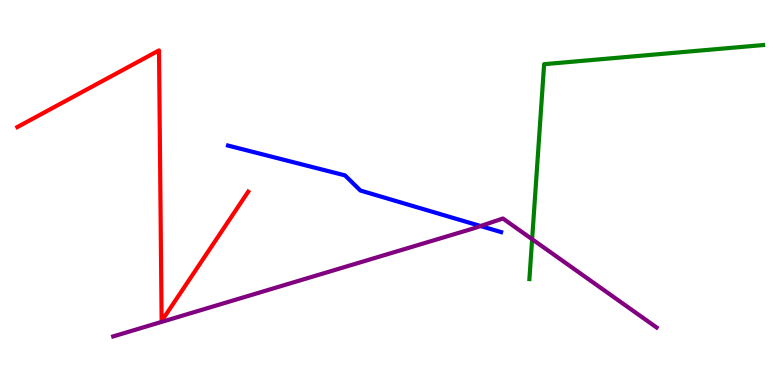[{'lines': ['blue', 'red'], 'intersections': []}, {'lines': ['green', 'red'], 'intersections': []}, {'lines': ['purple', 'red'], 'intersections': []}, {'lines': ['blue', 'green'], 'intersections': []}, {'lines': ['blue', 'purple'], 'intersections': [{'x': 6.2, 'y': 4.13}]}, {'lines': ['green', 'purple'], 'intersections': [{'x': 6.87, 'y': 3.79}]}]